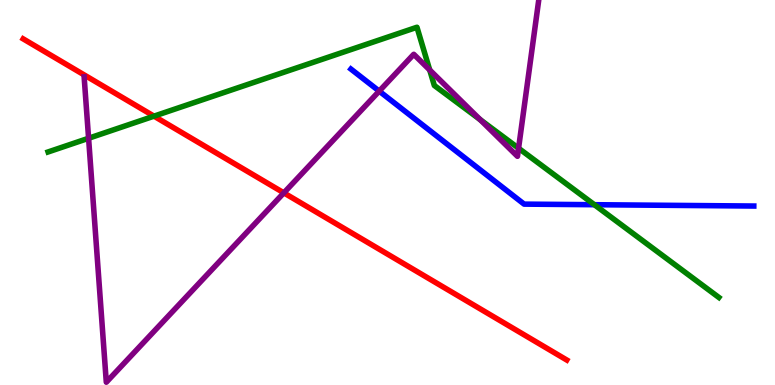[{'lines': ['blue', 'red'], 'intersections': []}, {'lines': ['green', 'red'], 'intersections': [{'x': 1.99, 'y': 6.98}]}, {'lines': ['purple', 'red'], 'intersections': [{'x': 3.66, 'y': 4.99}]}, {'lines': ['blue', 'green'], 'intersections': [{'x': 7.67, 'y': 4.68}]}, {'lines': ['blue', 'purple'], 'intersections': [{'x': 4.89, 'y': 7.63}]}, {'lines': ['green', 'purple'], 'intersections': [{'x': 1.14, 'y': 6.41}, {'x': 5.54, 'y': 8.18}, {'x': 6.2, 'y': 6.89}, {'x': 6.69, 'y': 6.15}]}]